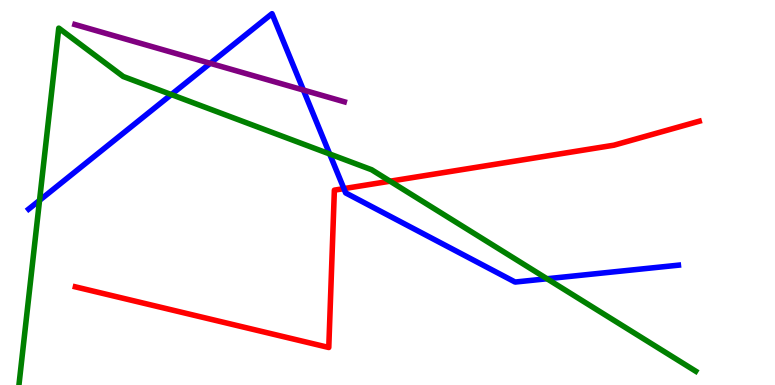[{'lines': ['blue', 'red'], 'intersections': [{'x': 4.44, 'y': 5.1}]}, {'lines': ['green', 'red'], 'intersections': [{'x': 5.03, 'y': 5.29}]}, {'lines': ['purple', 'red'], 'intersections': []}, {'lines': ['blue', 'green'], 'intersections': [{'x': 0.51, 'y': 4.8}, {'x': 2.21, 'y': 7.54}, {'x': 4.25, 'y': 6.0}, {'x': 7.06, 'y': 2.76}]}, {'lines': ['blue', 'purple'], 'intersections': [{'x': 2.71, 'y': 8.36}, {'x': 3.91, 'y': 7.66}]}, {'lines': ['green', 'purple'], 'intersections': []}]